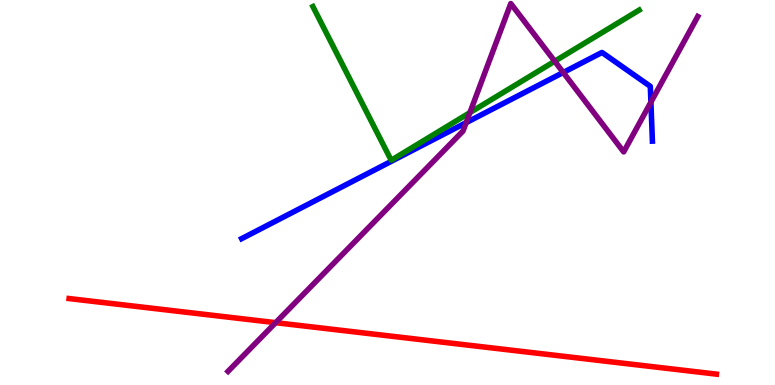[{'lines': ['blue', 'red'], 'intersections': []}, {'lines': ['green', 'red'], 'intersections': []}, {'lines': ['purple', 'red'], 'intersections': [{'x': 3.56, 'y': 1.62}]}, {'lines': ['blue', 'green'], 'intersections': []}, {'lines': ['blue', 'purple'], 'intersections': [{'x': 6.01, 'y': 6.81}, {'x': 7.27, 'y': 8.12}, {'x': 8.4, 'y': 7.35}]}, {'lines': ['green', 'purple'], 'intersections': [{'x': 6.06, 'y': 7.08}, {'x': 7.16, 'y': 8.41}]}]